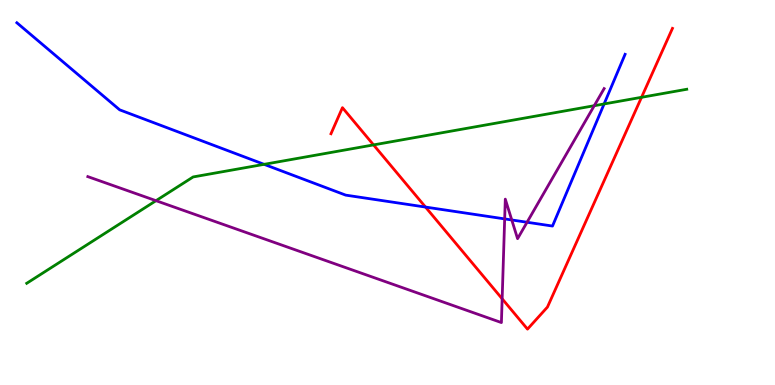[{'lines': ['blue', 'red'], 'intersections': [{'x': 5.49, 'y': 4.62}]}, {'lines': ['green', 'red'], 'intersections': [{'x': 4.82, 'y': 6.24}, {'x': 8.28, 'y': 7.47}]}, {'lines': ['purple', 'red'], 'intersections': [{'x': 6.48, 'y': 2.24}]}, {'lines': ['blue', 'green'], 'intersections': [{'x': 3.41, 'y': 5.73}, {'x': 7.79, 'y': 7.3}]}, {'lines': ['blue', 'purple'], 'intersections': [{'x': 6.51, 'y': 4.31}, {'x': 6.6, 'y': 4.29}, {'x': 6.8, 'y': 4.23}]}, {'lines': ['green', 'purple'], 'intersections': [{'x': 2.01, 'y': 4.79}, {'x': 7.67, 'y': 7.25}]}]